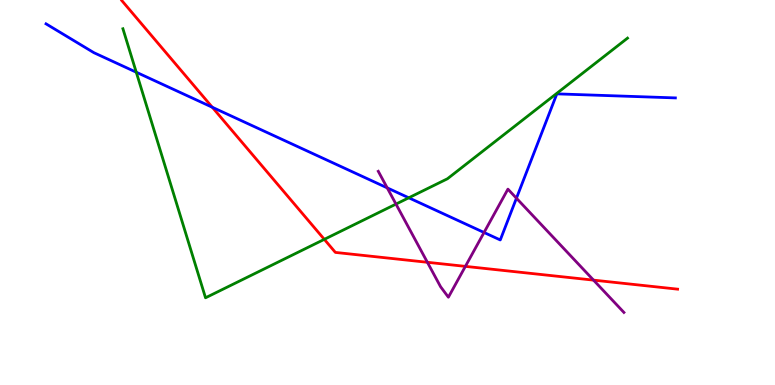[{'lines': ['blue', 'red'], 'intersections': [{'x': 2.74, 'y': 7.21}]}, {'lines': ['green', 'red'], 'intersections': [{'x': 4.18, 'y': 3.78}]}, {'lines': ['purple', 'red'], 'intersections': [{'x': 5.51, 'y': 3.19}, {'x': 6.0, 'y': 3.08}, {'x': 7.66, 'y': 2.72}]}, {'lines': ['blue', 'green'], 'intersections': [{'x': 1.76, 'y': 8.12}, {'x': 5.27, 'y': 4.86}]}, {'lines': ['blue', 'purple'], 'intersections': [{'x': 5.0, 'y': 5.12}, {'x': 6.25, 'y': 3.96}, {'x': 6.66, 'y': 4.85}]}, {'lines': ['green', 'purple'], 'intersections': [{'x': 5.11, 'y': 4.7}]}]